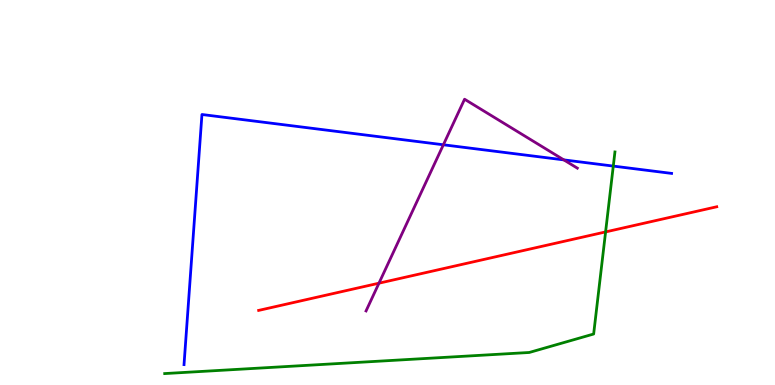[{'lines': ['blue', 'red'], 'intersections': []}, {'lines': ['green', 'red'], 'intersections': [{'x': 7.81, 'y': 3.98}]}, {'lines': ['purple', 'red'], 'intersections': [{'x': 4.89, 'y': 2.64}]}, {'lines': ['blue', 'green'], 'intersections': [{'x': 7.91, 'y': 5.69}]}, {'lines': ['blue', 'purple'], 'intersections': [{'x': 5.72, 'y': 6.24}, {'x': 7.28, 'y': 5.85}]}, {'lines': ['green', 'purple'], 'intersections': []}]